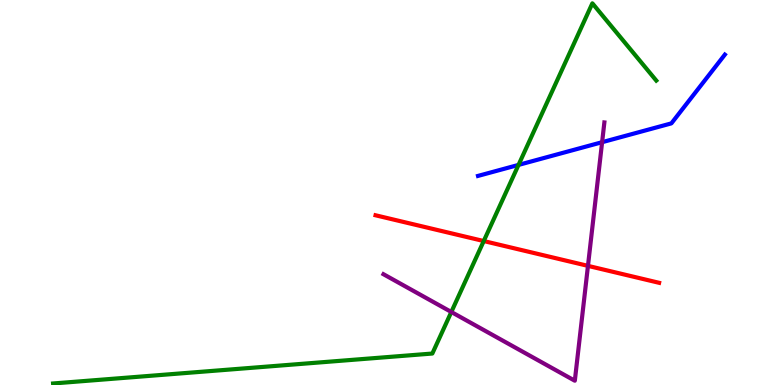[{'lines': ['blue', 'red'], 'intersections': []}, {'lines': ['green', 'red'], 'intersections': [{'x': 6.24, 'y': 3.74}]}, {'lines': ['purple', 'red'], 'intersections': [{'x': 7.59, 'y': 3.09}]}, {'lines': ['blue', 'green'], 'intersections': [{'x': 6.69, 'y': 5.72}]}, {'lines': ['blue', 'purple'], 'intersections': [{'x': 7.77, 'y': 6.31}]}, {'lines': ['green', 'purple'], 'intersections': [{'x': 5.82, 'y': 1.9}]}]